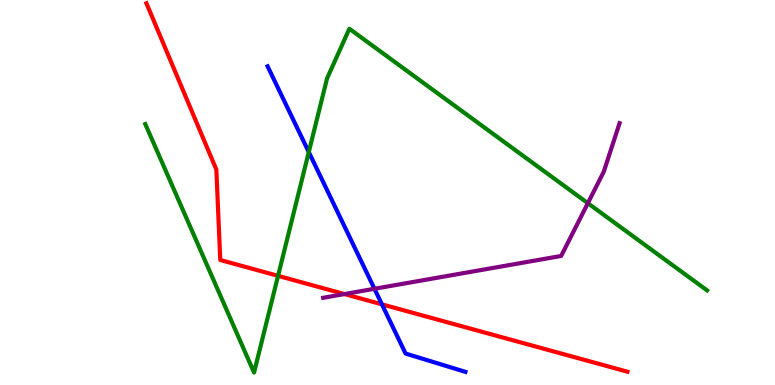[{'lines': ['blue', 'red'], 'intersections': [{'x': 4.93, 'y': 2.09}]}, {'lines': ['green', 'red'], 'intersections': [{'x': 3.59, 'y': 2.84}]}, {'lines': ['purple', 'red'], 'intersections': [{'x': 4.44, 'y': 2.36}]}, {'lines': ['blue', 'green'], 'intersections': [{'x': 3.98, 'y': 6.05}]}, {'lines': ['blue', 'purple'], 'intersections': [{'x': 4.83, 'y': 2.5}]}, {'lines': ['green', 'purple'], 'intersections': [{'x': 7.59, 'y': 4.72}]}]